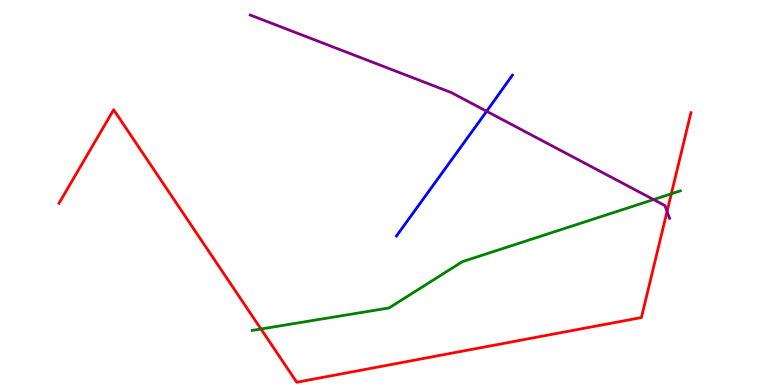[{'lines': ['blue', 'red'], 'intersections': []}, {'lines': ['green', 'red'], 'intersections': [{'x': 3.37, 'y': 1.45}, {'x': 8.66, 'y': 4.97}]}, {'lines': ['purple', 'red'], 'intersections': [{'x': 8.61, 'y': 4.51}]}, {'lines': ['blue', 'green'], 'intersections': []}, {'lines': ['blue', 'purple'], 'intersections': [{'x': 6.28, 'y': 7.11}]}, {'lines': ['green', 'purple'], 'intersections': [{'x': 8.43, 'y': 4.82}]}]